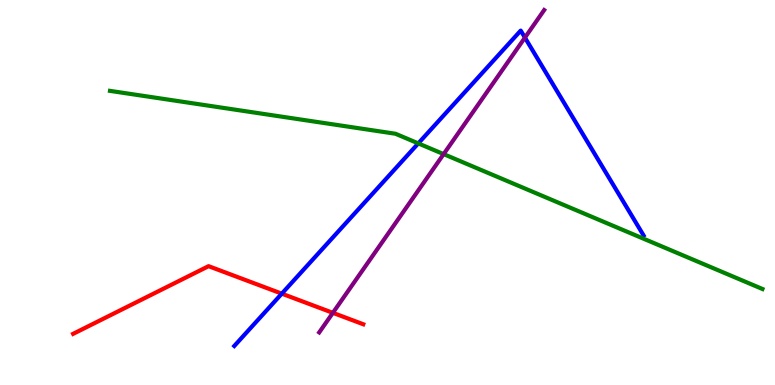[{'lines': ['blue', 'red'], 'intersections': [{'x': 3.64, 'y': 2.37}]}, {'lines': ['green', 'red'], 'intersections': []}, {'lines': ['purple', 'red'], 'intersections': [{'x': 4.3, 'y': 1.87}]}, {'lines': ['blue', 'green'], 'intersections': [{'x': 5.4, 'y': 6.28}]}, {'lines': ['blue', 'purple'], 'intersections': [{'x': 6.77, 'y': 9.02}]}, {'lines': ['green', 'purple'], 'intersections': [{'x': 5.72, 'y': 6.0}]}]